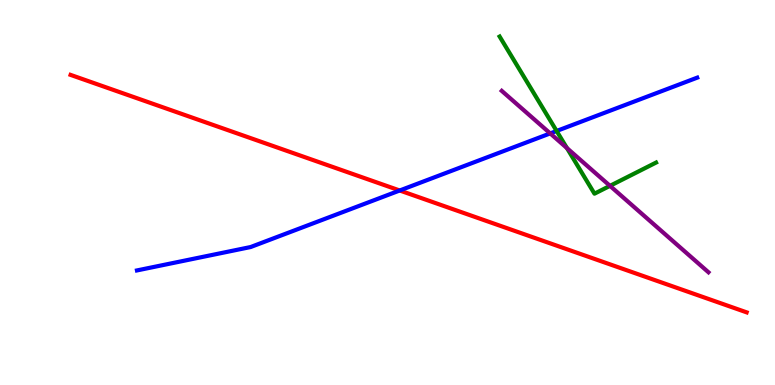[{'lines': ['blue', 'red'], 'intersections': [{'x': 5.16, 'y': 5.05}]}, {'lines': ['green', 'red'], 'intersections': []}, {'lines': ['purple', 'red'], 'intersections': []}, {'lines': ['blue', 'green'], 'intersections': [{'x': 7.18, 'y': 6.6}]}, {'lines': ['blue', 'purple'], 'intersections': [{'x': 7.1, 'y': 6.53}]}, {'lines': ['green', 'purple'], 'intersections': [{'x': 7.32, 'y': 6.15}, {'x': 7.87, 'y': 5.17}]}]